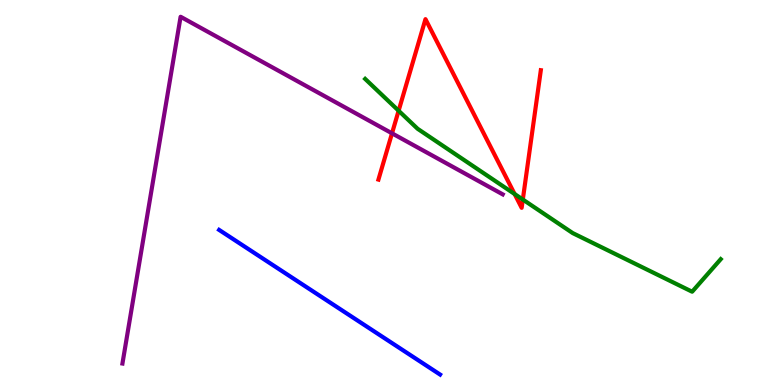[{'lines': ['blue', 'red'], 'intersections': []}, {'lines': ['green', 'red'], 'intersections': [{'x': 5.14, 'y': 7.12}, {'x': 6.64, 'y': 4.96}, {'x': 6.75, 'y': 4.82}]}, {'lines': ['purple', 'red'], 'intersections': [{'x': 5.06, 'y': 6.54}]}, {'lines': ['blue', 'green'], 'intersections': []}, {'lines': ['blue', 'purple'], 'intersections': []}, {'lines': ['green', 'purple'], 'intersections': []}]